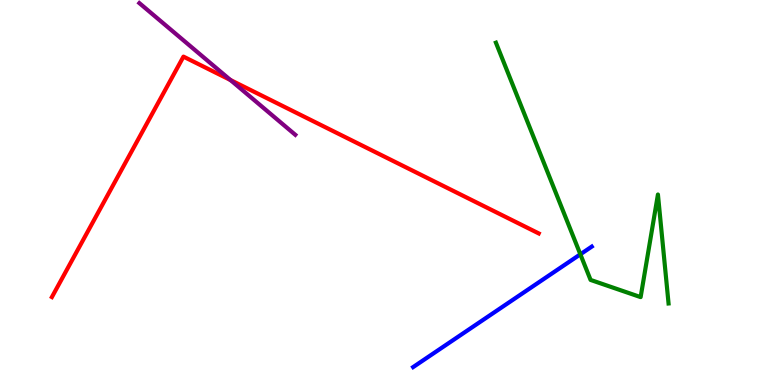[{'lines': ['blue', 'red'], 'intersections': []}, {'lines': ['green', 'red'], 'intersections': []}, {'lines': ['purple', 'red'], 'intersections': [{'x': 2.97, 'y': 7.92}]}, {'lines': ['blue', 'green'], 'intersections': [{'x': 7.49, 'y': 3.39}]}, {'lines': ['blue', 'purple'], 'intersections': []}, {'lines': ['green', 'purple'], 'intersections': []}]